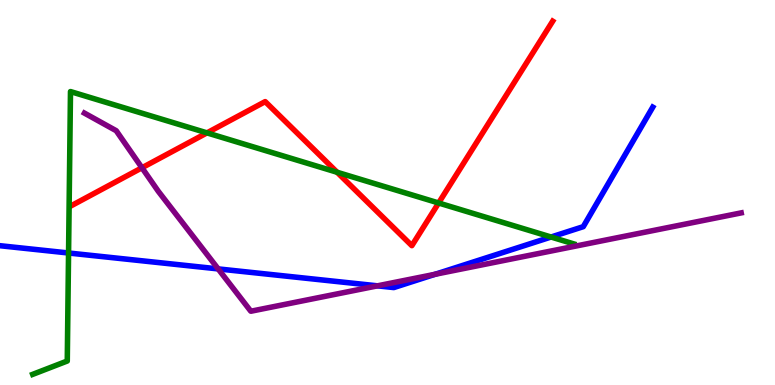[{'lines': ['blue', 'red'], 'intersections': []}, {'lines': ['green', 'red'], 'intersections': [{'x': 2.67, 'y': 6.55}, {'x': 4.35, 'y': 5.53}, {'x': 5.66, 'y': 4.73}]}, {'lines': ['purple', 'red'], 'intersections': [{'x': 1.83, 'y': 5.64}]}, {'lines': ['blue', 'green'], 'intersections': [{'x': 0.885, 'y': 3.43}, {'x': 7.11, 'y': 3.84}]}, {'lines': ['blue', 'purple'], 'intersections': [{'x': 2.82, 'y': 3.02}, {'x': 4.87, 'y': 2.58}, {'x': 5.62, 'y': 2.88}]}, {'lines': ['green', 'purple'], 'intersections': []}]